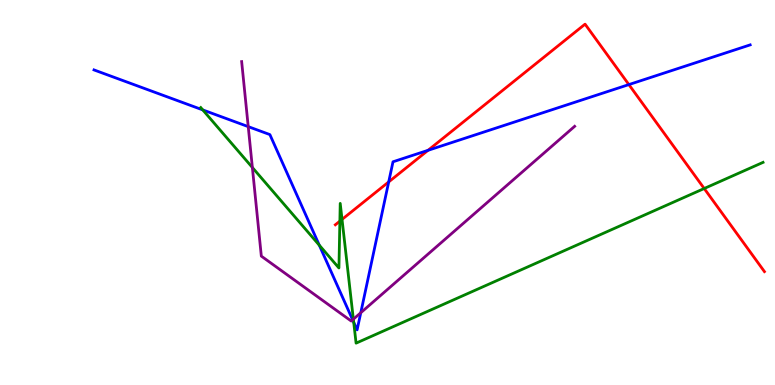[{'lines': ['blue', 'red'], 'intersections': [{'x': 5.02, 'y': 5.28}, {'x': 5.52, 'y': 6.1}, {'x': 8.11, 'y': 7.8}]}, {'lines': ['green', 'red'], 'intersections': [{'x': 4.39, 'y': 4.26}, {'x': 4.41, 'y': 4.3}, {'x': 9.09, 'y': 5.1}]}, {'lines': ['purple', 'red'], 'intersections': []}, {'lines': ['blue', 'green'], 'intersections': [{'x': 2.62, 'y': 7.15}, {'x': 4.12, 'y': 3.63}, {'x': 4.56, 'y': 1.63}]}, {'lines': ['blue', 'purple'], 'intersections': [{'x': 3.2, 'y': 6.71}, {'x': 4.55, 'y': 1.69}, {'x': 4.66, 'y': 1.88}]}, {'lines': ['green', 'purple'], 'intersections': [{'x': 3.26, 'y': 5.65}, {'x': 4.56, 'y': 1.71}]}]